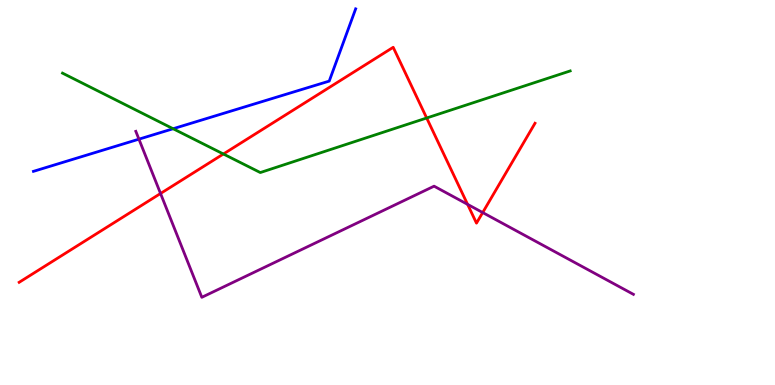[{'lines': ['blue', 'red'], 'intersections': []}, {'lines': ['green', 'red'], 'intersections': [{'x': 2.88, 'y': 6.0}, {'x': 5.51, 'y': 6.94}]}, {'lines': ['purple', 'red'], 'intersections': [{'x': 2.07, 'y': 4.97}, {'x': 6.03, 'y': 4.69}, {'x': 6.23, 'y': 4.48}]}, {'lines': ['blue', 'green'], 'intersections': [{'x': 2.23, 'y': 6.66}]}, {'lines': ['blue', 'purple'], 'intersections': [{'x': 1.79, 'y': 6.39}]}, {'lines': ['green', 'purple'], 'intersections': []}]